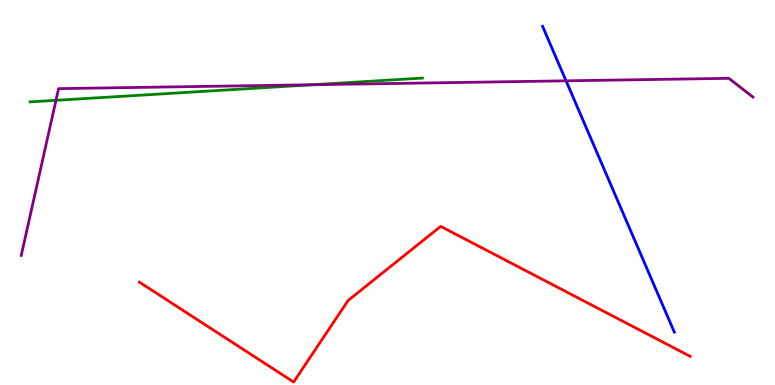[{'lines': ['blue', 'red'], 'intersections': []}, {'lines': ['green', 'red'], 'intersections': []}, {'lines': ['purple', 'red'], 'intersections': []}, {'lines': ['blue', 'green'], 'intersections': []}, {'lines': ['blue', 'purple'], 'intersections': [{'x': 7.3, 'y': 7.9}]}, {'lines': ['green', 'purple'], 'intersections': [{'x': 0.722, 'y': 7.39}, {'x': 4.04, 'y': 7.8}]}]